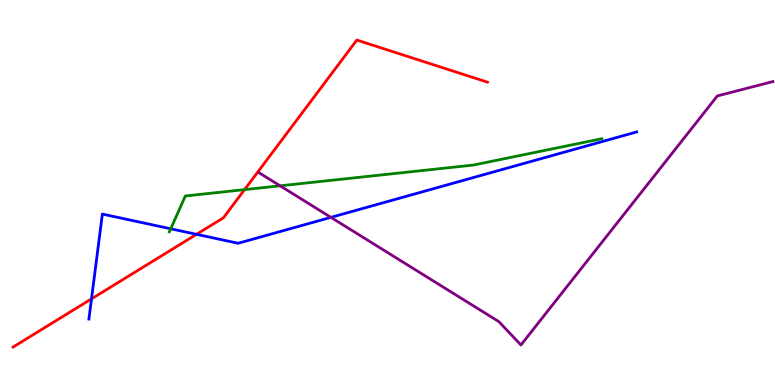[{'lines': ['blue', 'red'], 'intersections': [{'x': 1.18, 'y': 2.24}, {'x': 2.54, 'y': 3.91}]}, {'lines': ['green', 'red'], 'intersections': [{'x': 3.16, 'y': 5.07}]}, {'lines': ['purple', 'red'], 'intersections': []}, {'lines': ['blue', 'green'], 'intersections': [{'x': 2.2, 'y': 4.06}]}, {'lines': ['blue', 'purple'], 'intersections': [{'x': 4.27, 'y': 4.35}]}, {'lines': ['green', 'purple'], 'intersections': [{'x': 3.61, 'y': 5.17}]}]